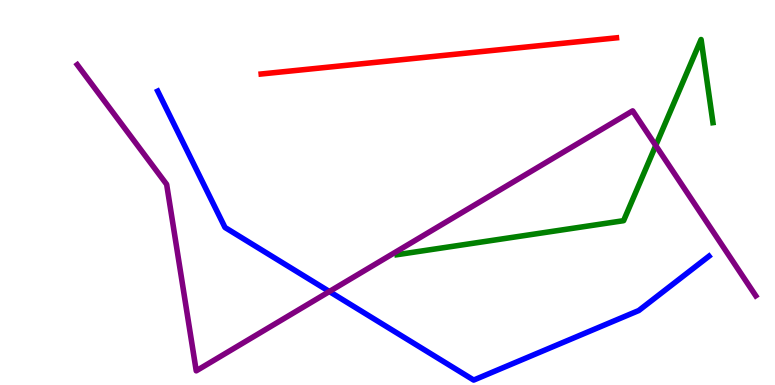[{'lines': ['blue', 'red'], 'intersections': []}, {'lines': ['green', 'red'], 'intersections': []}, {'lines': ['purple', 'red'], 'intersections': []}, {'lines': ['blue', 'green'], 'intersections': []}, {'lines': ['blue', 'purple'], 'intersections': [{'x': 4.25, 'y': 2.43}]}, {'lines': ['green', 'purple'], 'intersections': [{'x': 8.46, 'y': 6.22}]}]